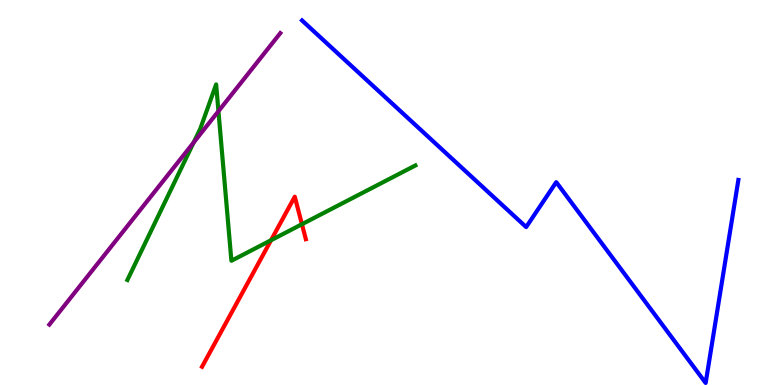[{'lines': ['blue', 'red'], 'intersections': []}, {'lines': ['green', 'red'], 'intersections': [{'x': 3.5, 'y': 3.76}, {'x': 3.9, 'y': 4.18}]}, {'lines': ['purple', 'red'], 'intersections': []}, {'lines': ['blue', 'green'], 'intersections': []}, {'lines': ['blue', 'purple'], 'intersections': []}, {'lines': ['green', 'purple'], 'intersections': [{'x': 2.5, 'y': 6.3}, {'x': 2.82, 'y': 7.11}]}]